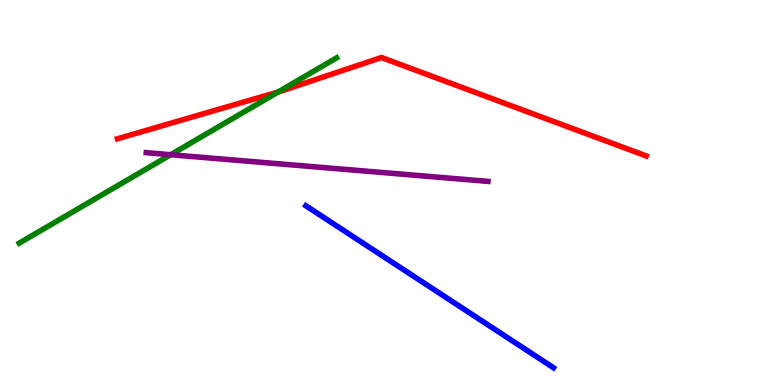[{'lines': ['blue', 'red'], 'intersections': []}, {'lines': ['green', 'red'], 'intersections': [{'x': 3.59, 'y': 7.61}]}, {'lines': ['purple', 'red'], 'intersections': []}, {'lines': ['blue', 'green'], 'intersections': []}, {'lines': ['blue', 'purple'], 'intersections': []}, {'lines': ['green', 'purple'], 'intersections': [{'x': 2.2, 'y': 5.98}]}]